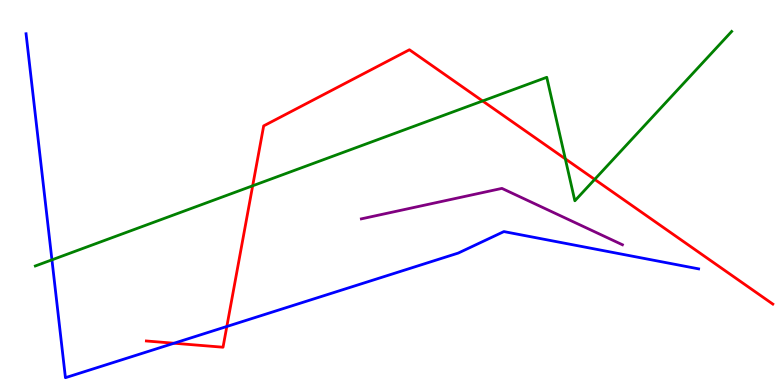[{'lines': ['blue', 'red'], 'intersections': [{'x': 2.25, 'y': 1.08}, {'x': 2.93, 'y': 1.52}]}, {'lines': ['green', 'red'], 'intersections': [{'x': 3.26, 'y': 5.17}, {'x': 6.23, 'y': 7.38}, {'x': 7.29, 'y': 5.87}, {'x': 7.67, 'y': 5.34}]}, {'lines': ['purple', 'red'], 'intersections': []}, {'lines': ['blue', 'green'], 'intersections': [{'x': 0.67, 'y': 3.25}]}, {'lines': ['blue', 'purple'], 'intersections': []}, {'lines': ['green', 'purple'], 'intersections': []}]